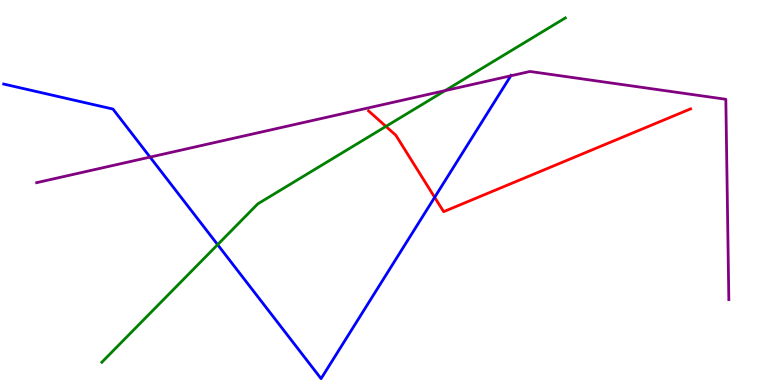[{'lines': ['blue', 'red'], 'intersections': [{'x': 5.61, 'y': 4.87}]}, {'lines': ['green', 'red'], 'intersections': [{'x': 4.98, 'y': 6.72}]}, {'lines': ['purple', 'red'], 'intersections': []}, {'lines': ['blue', 'green'], 'intersections': [{'x': 2.81, 'y': 3.65}]}, {'lines': ['blue', 'purple'], 'intersections': [{'x': 1.94, 'y': 5.92}, {'x': 6.59, 'y': 8.03}]}, {'lines': ['green', 'purple'], 'intersections': [{'x': 5.74, 'y': 7.65}]}]